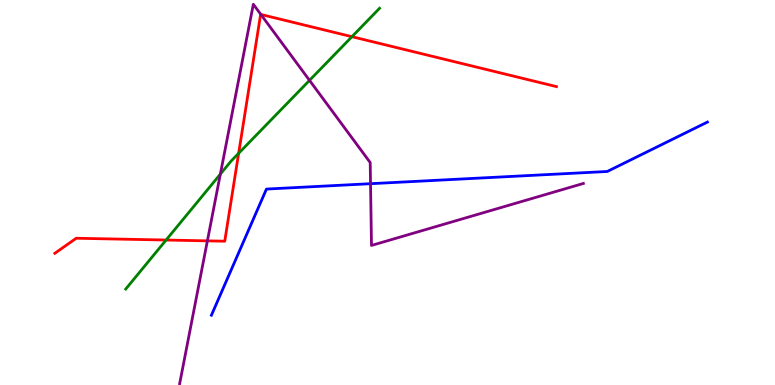[{'lines': ['blue', 'red'], 'intersections': []}, {'lines': ['green', 'red'], 'intersections': [{'x': 2.14, 'y': 3.77}, {'x': 3.08, 'y': 6.02}, {'x': 4.54, 'y': 9.05}]}, {'lines': ['purple', 'red'], 'intersections': [{'x': 2.68, 'y': 3.74}, {'x': 3.37, 'y': 9.62}]}, {'lines': ['blue', 'green'], 'intersections': []}, {'lines': ['blue', 'purple'], 'intersections': [{'x': 4.78, 'y': 5.23}]}, {'lines': ['green', 'purple'], 'intersections': [{'x': 2.84, 'y': 5.48}, {'x': 3.99, 'y': 7.91}]}]